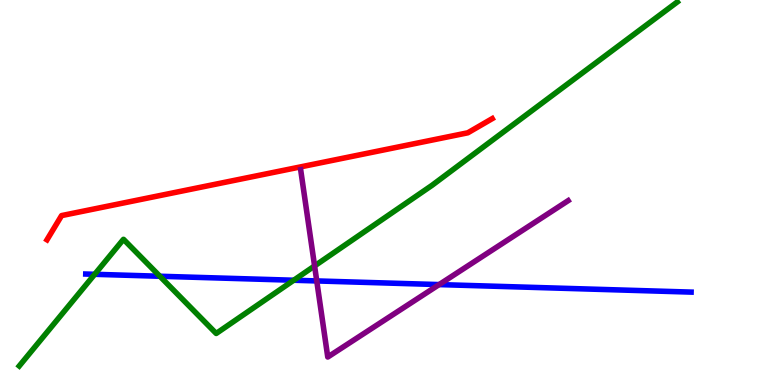[{'lines': ['blue', 'red'], 'intersections': []}, {'lines': ['green', 'red'], 'intersections': []}, {'lines': ['purple', 'red'], 'intersections': []}, {'lines': ['blue', 'green'], 'intersections': [{'x': 1.22, 'y': 2.88}, {'x': 2.06, 'y': 2.82}, {'x': 3.79, 'y': 2.72}]}, {'lines': ['blue', 'purple'], 'intersections': [{'x': 4.09, 'y': 2.7}, {'x': 5.67, 'y': 2.61}]}, {'lines': ['green', 'purple'], 'intersections': [{'x': 4.06, 'y': 3.09}]}]